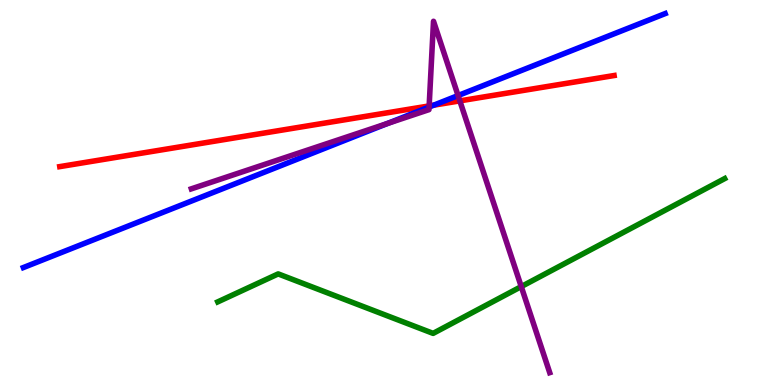[{'lines': ['blue', 'red'], 'intersections': [{'x': 5.6, 'y': 7.27}]}, {'lines': ['green', 'red'], 'intersections': []}, {'lines': ['purple', 'red'], 'intersections': [{'x': 5.54, 'y': 7.25}, {'x': 5.93, 'y': 7.38}]}, {'lines': ['blue', 'green'], 'intersections': []}, {'lines': ['blue', 'purple'], 'intersections': [{'x': 5.0, 'y': 6.79}, {'x': 5.54, 'y': 7.22}, {'x': 5.91, 'y': 7.52}]}, {'lines': ['green', 'purple'], 'intersections': [{'x': 6.73, 'y': 2.56}]}]